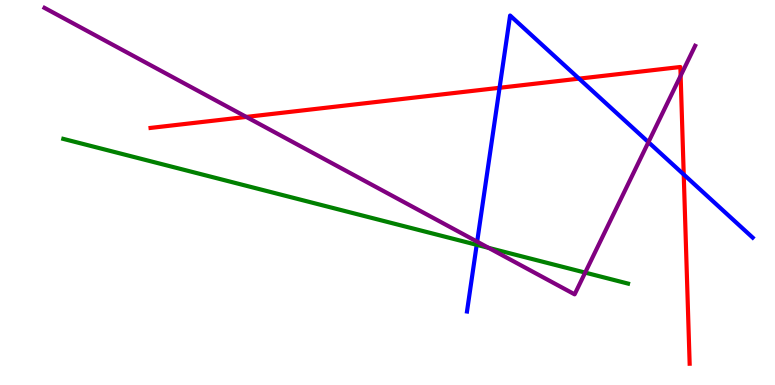[{'lines': ['blue', 'red'], 'intersections': [{'x': 6.45, 'y': 7.72}, {'x': 7.47, 'y': 7.96}, {'x': 8.82, 'y': 5.47}]}, {'lines': ['green', 'red'], 'intersections': []}, {'lines': ['purple', 'red'], 'intersections': [{'x': 3.18, 'y': 6.96}, {'x': 8.78, 'y': 8.03}]}, {'lines': ['blue', 'green'], 'intersections': [{'x': 6.15, 'y': 3.64}]}, {'lines': ['blue', 'purple'], 'intersections': [{'x': 6.16, 'y': 3.72}, {'x': 8.37, 'y': 6.31}]}, {'lines': ['green', 'purple'], 'intersections': [{'x': 6.3, 'y': 3.56}, {'x': 7.55, 'y': 2.92}]}]